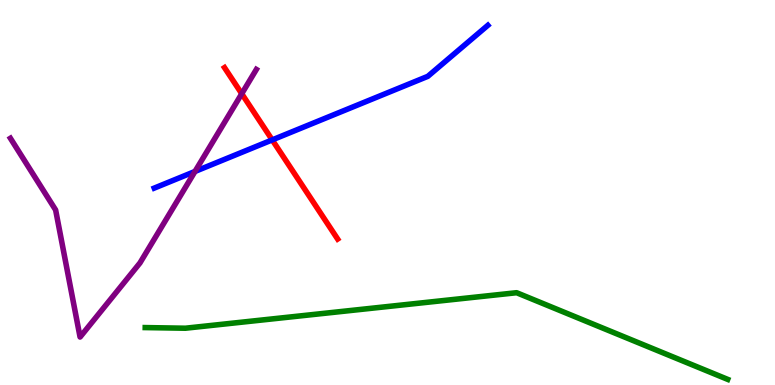[{'lines': ['blue', 'red'], 'intersections': [{'x': 3.51, 'y': 6.37}]}, {'lines': ['green', 'red'], 'intersections': []}, {'lines': ['purple', 'red'], 'intersections': [{'x': 3.12, 'y': 7.57}]}, {'lines': ['blue', 'green'], 'intersections': []}, {'lines': ['blue', 'purple'], 'intersections': [{'x': 2.52, 'y': 5.55}]}, {'lines': ['green', 'purple'], 'intersections': []}]